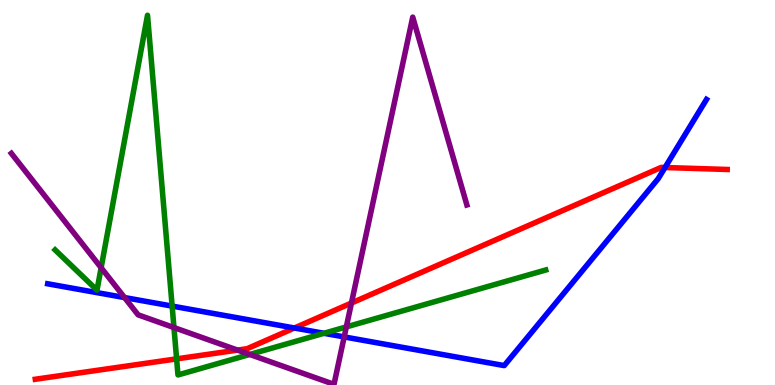[{'lines': ['blue', 'red'], 'intersections': [{'x': 3.8, 'y': 1.48}, {'x': 8.58, 'y': 5.65}]}, {'lines': ['green', 'red'], 'intersections': [{'x': 2.28, 'y': 0.679}]}, {'lines': ['purple', 'red'], 'intersections': [{'x': 3.06, 'y': 0.907}, {'x': 4.53, 'y': 2.13}]}, {'lines': ['blue', 'green'], 'intersections': [{'x': 2.22, 'y': 2.05}, {'x': 4.18, 'y': 1.34}]}, {'lines': ['blue', 'purple'], 'intersections': [{'x': 1.61, 'y': 2.27}, {'x': 4.44, 'y': 1.25}]}, {'lines': ['green', 'purple'], 'intersections': [{'x': 1.3, 'y': 3.05}, {'x': 2.24, 'y': 1.49}, {'x': 3.22, 'y': 0.794}, {'x': 4.47, 'y': 1.51}]}]